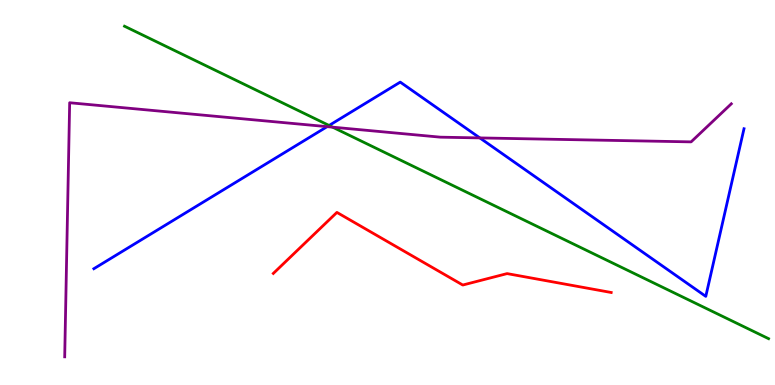[{'lines': ['blue', 'red'], 'intersections': []}, {'lines': ['green', 'red'], 'intersections': []}, {'lines': ['purple', 'red'], 'intersections': []}, {'lines': ['blue', 'green'], 'intersections': [{'x': 4.25, 'y': 6.74}]}, {'lines': ['blue', 'purple'], 'intersections': [{'x': 4.22, 'y': 6.71}, {'x': 6.19, 'y': 6.42}]}, {'lines': ['green', 'purple'], 'intersections': [{'x': 4.29, 'y': 6.7}]}]